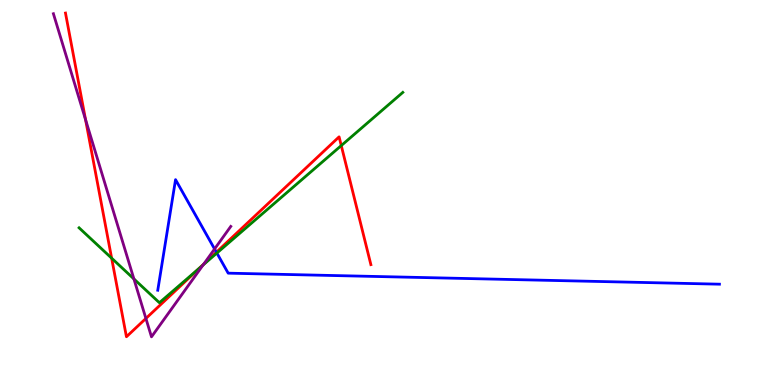[{'lines': ['blue', 'red'], 'intersections': [{'x': 2.79, 'y': 3.45}]}, {'lines': ['green', 'red'], 'intersections': [{'x': 1.44, 'y': 3.29}, {'x': 2.57, 'y': 3.04}, {'x': 4.4, 'y': 6.22}]}, {'lines': ['purple', 'red'], 'intersections': [{'x': 1.1, 'y': 6.89}, {'x': 1.88, 'y': 1.73}, {'x': 2.63, 'y': 3.14}]}, {'lines': ['blue', 'green'], 'intersections': [{'x': 2.8, 'y': 3.43}]}, {'lines': ['blue', 'purple'], 'intersections': [{'x': 2.77, 'y': 3.53}]}, {'lines': ['green', 'purple'], 'intersections': [{'x': 1.73, 'y': 2.75}, {'x': 2.62, 'y': 3.12}]}]